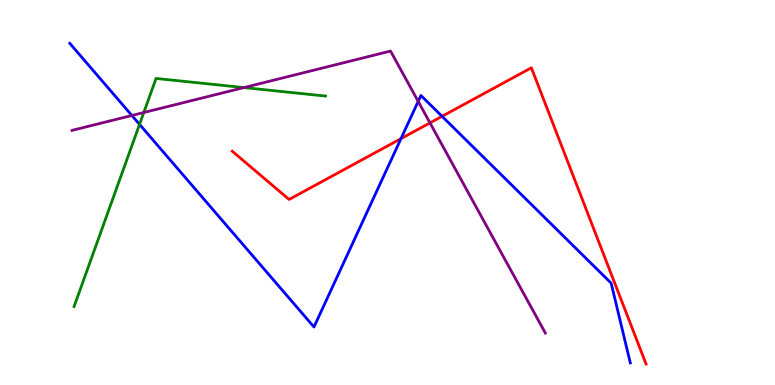[{'lines': ['blue', 'red'], 'intersections': [{'x': 5.17, 'y': 6.4}, {'x': 5.7, 'y': 6.98}]}, {'lines': ['green', 'red'], 'intersections': []}, {'lines': ['purple', 'red'], 'intersections': [{'x': 5.55, 'y': 6.81}]}, {'lines': ['blue', 'green'], 'intersections': [{'x': 1.8, 'y': 6.77}]}, {'lines': ['blue', 'purple'], 'intersections': [{'x': 1.7, 'y': 7.0}, {'x': 5.4, 'y': 7.37}]}, {'lines': ['green', 'purple'], 'intersections': [{'x': 1.86, 'y': 7.08}, {'x': 3.15, 'y': 7.73}]}]